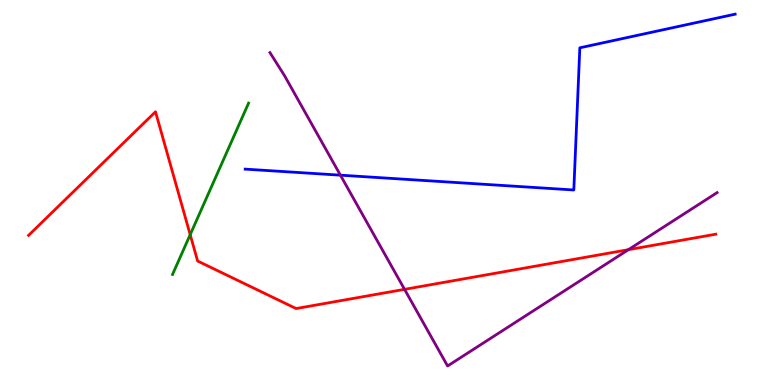[{'lines': ['blue', 'red'], 'intersections': []}, {'lines': ['green', 'red'], 'intersections': [{'x': 2.45, 'y': 3.9}]}, {'lines': ['purple', 'red'], 'intersections': [{'x': 5.22, 'y': 2.48}, {'x': 8.11, 'y': 3.51}]}, {'lines': ['blue', 'green'], 'intersections': []}, {'lines': ['blue', 'purple'], 'intersections': [{'x': 4.39, 'y': 5.45}]}, {'lines': ['green', 'purple'], 'intersections': []}]